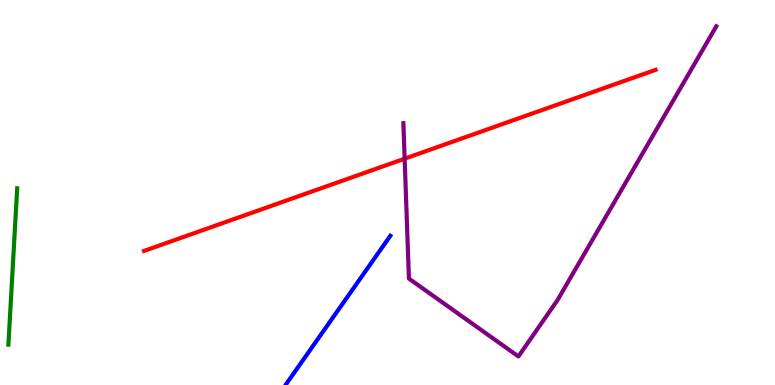[{'lines': ['blue', 'red'], 'intersections': []}, {'lines': ['green', 'red'], 'intersections': []}, {'lines': ['purple', 'red'], 'intersections': [{'x': 5.22, 'y': 5.88}]}, {'lines': ['blue', 'green'], 'intersections': []}, {'lines': ['blue', 'purple'], 'intersections': []}, {'lines': ['green', 'purple'], 'intersections': []}]